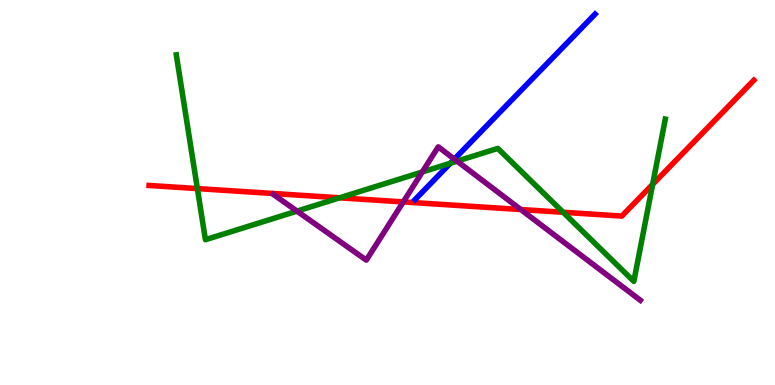[{'lines': ['blue', 'red'], 'intersections': []}, {'lines': ['green', 'red'], 'intersections': [{'x': 2.55, 'y': 5.1}, {'x': 4.38, 'y': 4.86}, {'x': 7.27, 'y': 4.49}, {'x': 8.42, 'y': 5.21}]}, {'lines': ['purple', 'red'], 'intersections': [{'x': 5.2, 'y': 4.76}, {'x': 6.72, 'y': 4.56}]}, {'lines': ['blue', 'green'], 'intersections': [{'x': 5.81, 'y': 5.76}]}, {'lines': ['blue', 'purple'], 'intersections': [{'x': 5.86, 'y': 5.87}]}, {'lines': ['green', 'purple'], 'intersections': [{'x': 3.83, 'y': 4.52}, {'x': 5.45, 'y': 5.53}, {'x': 5.9, 'y': 5.81}]}]